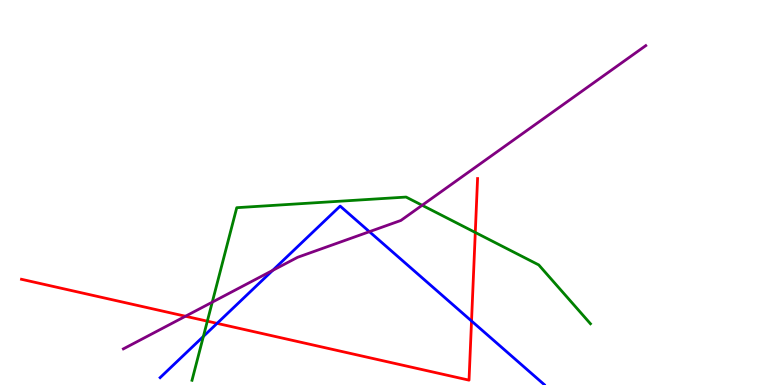[{'lines': ['blue', 'red'], 'intersections': [{'x': 2.8, 'y': 1.6}, {'x': 6.08, 'y': 1.66}]}, {'lines': ['green', 'red'], 'intersections': [{'x': 2.68, 'y': 1.66}, {'x': 6.13, 'y': 3.96}]}, {'lines': ['purple', 'red'], 'intersections': [{'x': 2.39, 'y': 1.79}]}, {'lines': ['blue', 'green'], 'intersections': [{'x': 2.62, 'y': 1.26}]}, {'lines': ['blue', 'purple'], 'intersections': [{'x': 3.52, 'y': 2.98}, {'x': 4.77, 'y': 3.98}]}, {'lines': ['green', 'purple'], 'intersections': [{'x': 2.74, 'y': 2.15}, {'x': 5.45, 'y': 4.67}]}]